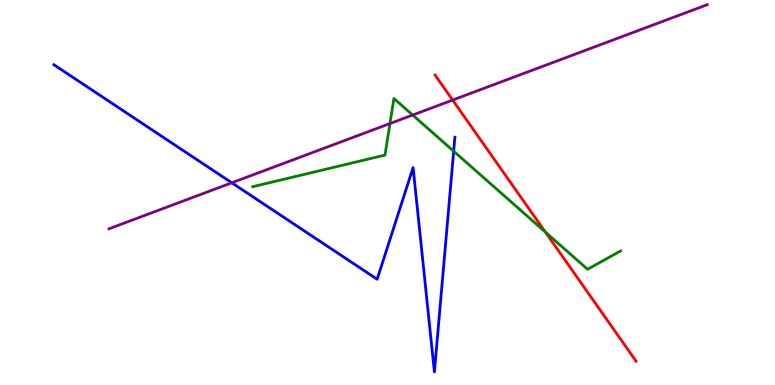[{'lines': ['blue', 'red'], 'intersections': []}, {'lines': ['green', 'red'], 'intersections': [{'x': 7.04, 'y': 3.97}]}, {'lines': ['purple', 'red'], 'intersections': [{'x': 5.84, 'y': 7.4}]}, {'lines': ['blue', 'green'], 'intersections': [{'x': 5.85, 'y': 6.07}]}, {'lines': ['blue', 'purple'], 'intersections': [{'x': 2.99, 'y': 5.25}]}, {'lines': ['green', 'purple'], 'intersections': [{'x': 5.03, 'y': 6.79}, {'x': 5.32, 'y': 7.01}]}]